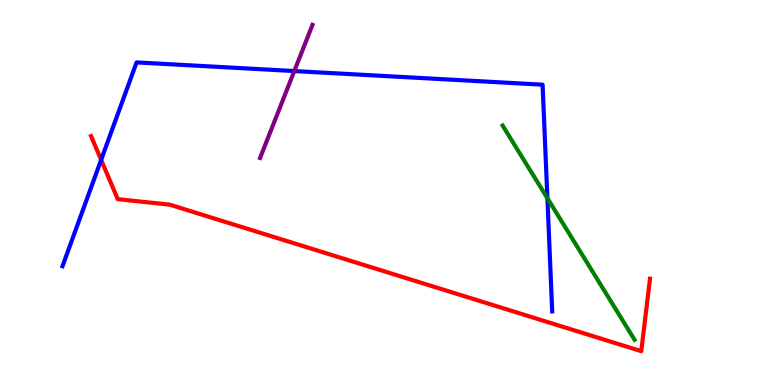[{'lines': ['blue', 'red'], 'intersections': [{'x': 1.31, 'y': 5.85}]}, {'lines': ['green', 'red'], 'intersections': []}, {'lines': ['purple', 'red'], 'intersections': []}, {'lines': ['blue', 'green'], 'intersections': [{'x': 7.06, 'y': 4.85}]}, {'lines': ['blue', 'purple'], 'intersections': [{'x': 3.8, 'y': 8.15}]}, {'lines': ['green', 'purple'], 'intersections': []}]